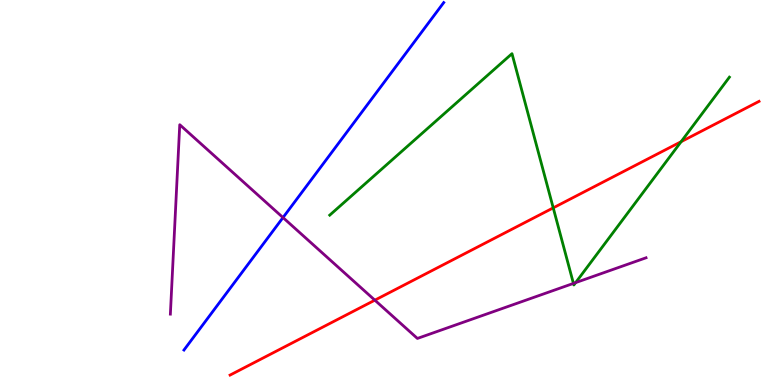[{'lines': ['blue', 'red'], 'intersections': []}, {'lines': ['green', 'red'], 'intersections': [{'x': 7.14, 'y': 4.6}, {'x': 8.79, 'y': 6.32}]}, {'lines': ['purple', 'red'], 'intersections': [{'x': 4.84, 'y': 2.2}]}, {'lines': ['blue', 'green'], 'intersections': []}, {'lines': ['blue', 'purple'], 'intersections': [{'x': 3.65, 'y': 4.35}]}, {'lines': ['green', 'purple'], 'intersections': [{'x': 7.4, 'y': 2.64}, {'x': 7.43, 'y': 2.66}]}]